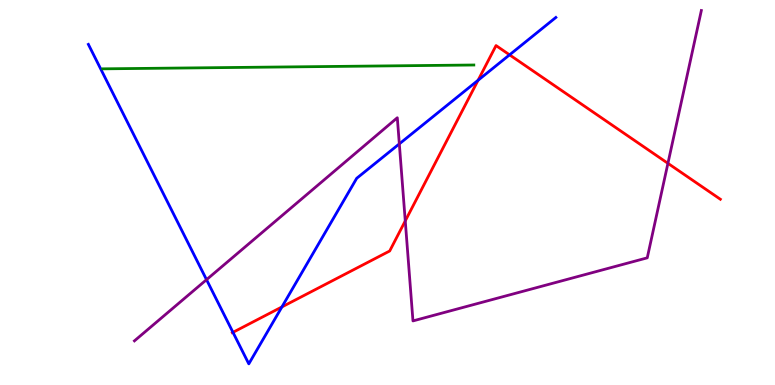[{'lines': ['blue', 'red'], 'intersections': [{'x': 3.01, 'y': 1.37}, {'x': 3.64, 'y': 2.03}, {'x': 6.17, 'y': 7.92}, {'x': 6.58, 'y': 8.58}]}, {'lines': ['green', 'red'], 'intersections': []}, {'lines': ['purple', 'red'], 'intersections': [{'x': 5.23, 'y': 4.26}, {'x': 8.62, 'y': 5.76}]}, {'lines': ['blue', 'green'], 'intersections': []}, {'lines': ['blue', 'purple'], 'intersections': [{'x': 2.66, 'y': 2.74}, {'x': 5.15, 'y': 6.26}]}, {'lines': ['green', 'purple'], 'intersections': []}]